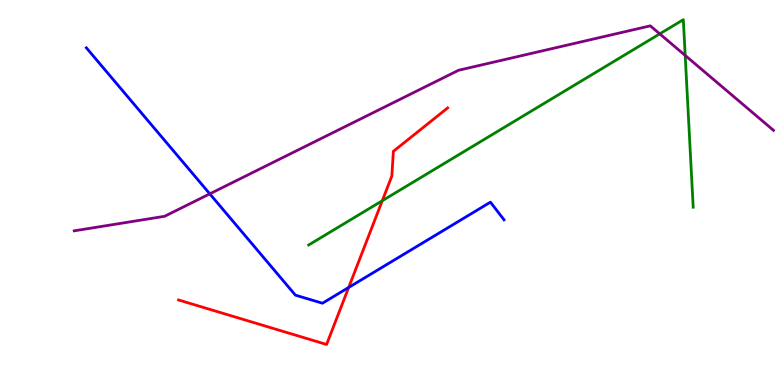[{'lines': ['blue', 'red'], 'intersections': [{'x': 4.5, 'y': 2.53}]}, {'lines': ['green', 'red'], 'intersections': [{'x': 4.93, 'y': 4.79}]}, {'lines': ['purple', 'red'], 'intersections': []}, {'lines': ['blue', 'green'], 'intersections': []}, {'lines': ['blue', 'purple'], 'intersections': [{'x': 2.71, 'y': 4.97}]}, {'lines': ['green', 'purple'], 'intersections': [{'x': 8.51, 'y': 9.12}, {'x': 8.84, 'y': 8.56}]}]